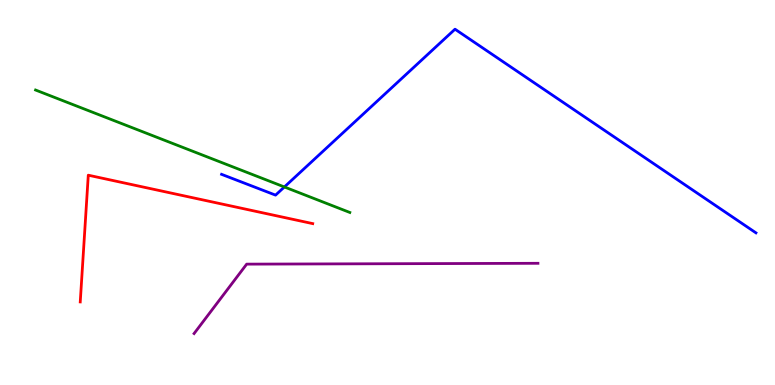[{'lines': ['blue', 'red'], 'intersections': []}, {'lines': ['green', 'red'], 'intersections': []}, {'lines': ['purple', 'red'], 'intersections': []}, {'lines': ['blue', 'green'], 'intersections': [{'x': 3.67, 'y': 5.14}]}, {'lines': ['blue', 'purple'], 'intersections': []}, {'lines': ['green', 'purple'], 'intersections': []}]